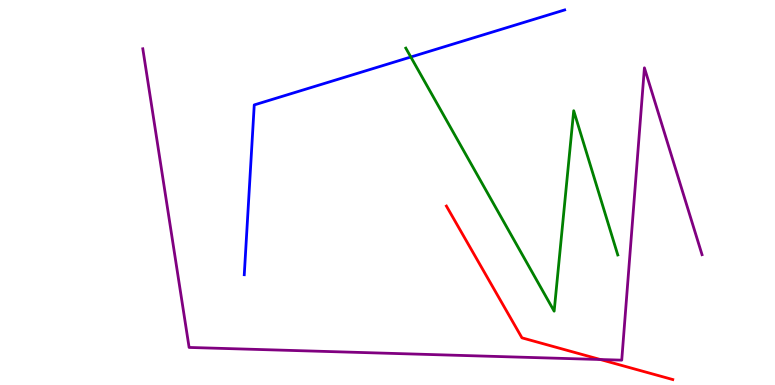[{'lines': ['blue', 'red'], 'intersections': []}, {'lines': ['green', 'red'], 'intersections': []}, {'lines': ['purple', 'red'], 'intersections': [{'x': 7.75, 'y': 0.662}]}, {'lines': ['blue', 'green'], 'intersections': [{'x': 5.3, 'y': 8.52}]}, {'lines': ['blue', 'purple'], 'intersections': []}, {'lines': ['green', 'purple'], 'intersections': []}]